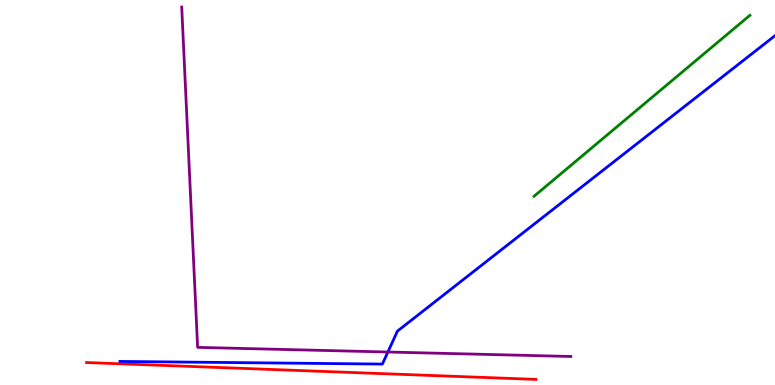[{'lines': ['blue', 'red'], 'intersections': []}, {'lines': ['green', 'red'], 'intersections': []}, {'lines': ['purple', 'red'], 'intersections': []}, {'lines': ['blue', 'green'], 'intersections': []}, {'lines': ['blue', 'purple'], 'intersections': [{'x': 5.01, 'y': 0.857}]}, {'lines': ['green', 'purple'], 'intersections': []}]